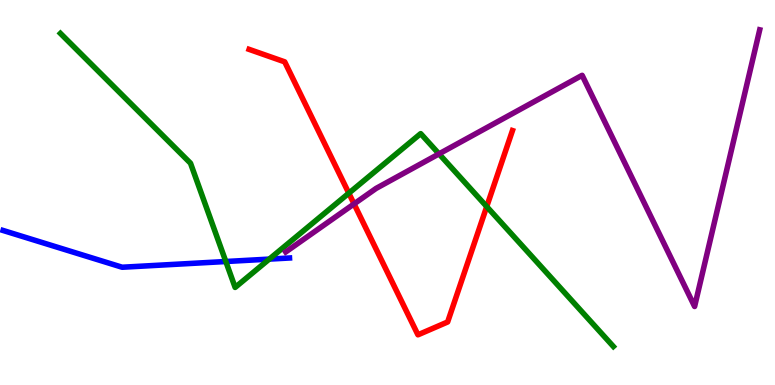[{'lines': ['blue', 'red'], 'intersections': []}, {'lines': ['green', 'red'], 'intersections': [{'x': 4.5, 'y': 4.98}, {'x': 6.28, 'y': 4.63}]}, {'lines': ['purple', 'red'], 'intersections': [{'x': 4.57, 'y': 4.7}]}, {'lines': ['blue', 'green'], 'intersections': [{'x': 2.91, 'y': 3.21}, {'x': 3.47, 'y': 3.27}]}, {'lines': ['blue', 'purple'], 'intersections': []}, {'lines': ['green', 'purple'], 'intersections': [{'x': 5.66, 'y': 6.0}]}]